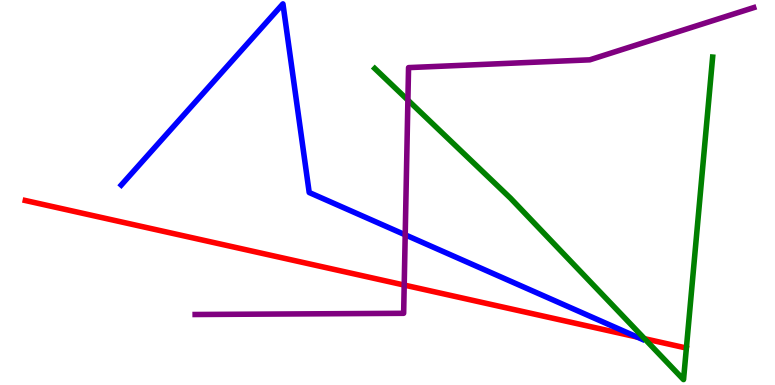[{'lines': ['blue', 'red'], 'intersections': [{'x': 8.22, 'y': 1.24}]}, {'lines': ['green', 'red'], 'intersections': [{'x': 8.32, 'y': 1.2}]}, {'lines': ['purple', 'red'], 'intersections': [{'x': 5.22, 'y': 2.6}]}, {'lines': ['blue', 'green'], 'intersections': []}, {'lines': ['blue', 'purple'], 'intersections': [{'x': 5.23, 'y': 3.9}]}, {'lines': ['green', 'purple'], 'intersections': [{'x': 5.26, 'y': 7.4}]}]